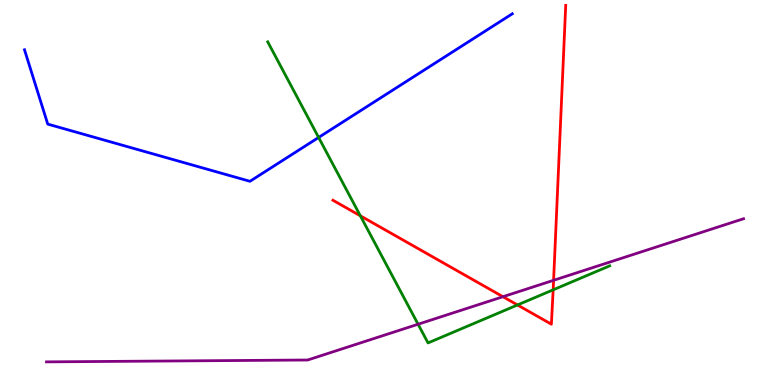[{'lines': ['blue', 'red'], 'intersections': []}, {'lines': ['green', 'red'], 'intersections': [{'x': 4.65, 'y': 4.39}, {'x': 6.68, 'y': 2.08}, {'x': 7.14, 'y': 2.47}]}, {'lines': ['purple', 'red'], 'intersections': [{'x': 6.49, 'y': 2.29}, {'x': 7.14, 'y': 2.72}]}, {'lines': ['blue', 'green'], 'intersections': [{'x': 4.11, 'y': 6.43}]}, {'lines': ['blue', 'purple'], 'intersections': []}, {'lines': ['green', 'purple'], 'intersections': [{'x': 5.39, 'y': 1.58}]}]